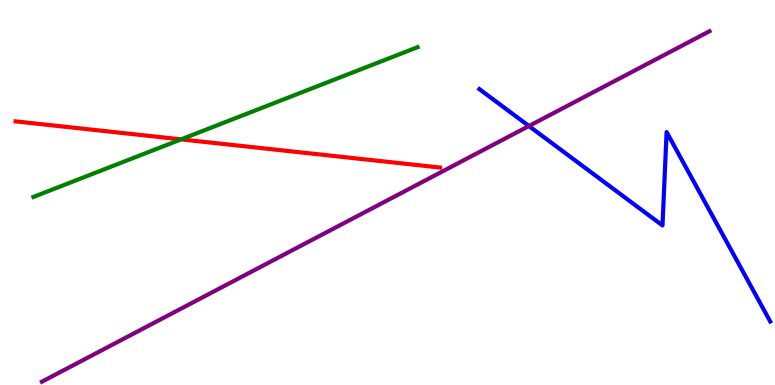[{'lines': ['blue', 'red'], 'intersections': []}, {'lines': ['green', 'red'], 'intersections': [{'x': 2.34, 'y': 6.38}]}, {'lines': ['purple', 'red'], 'intersections': []}, {'lines': ['blue', 'green'], 'intersections': []}, {'lines': ['blue', 'purple'], 'intersections': [{'x': 6.83, 'y': 6.73}]}, {'lines': ['green', 'purple'], 'intersections': []}]